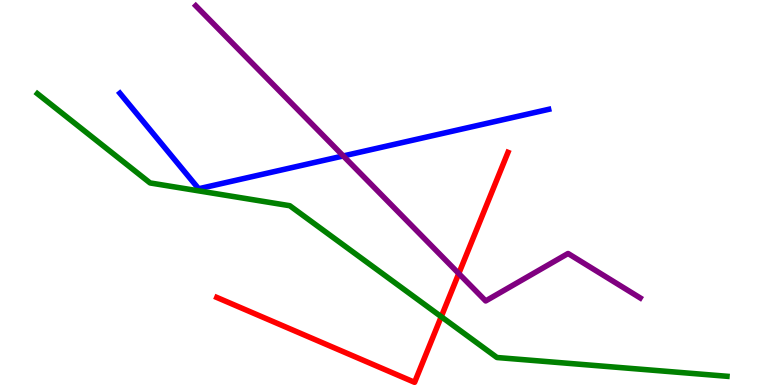[{'lines': ['blue', 'red'], 'intersections': []}, {'lines': ['green', 'red'], 'intersections': [{'x': 5.69, 'y': 1.77}]}, {'lines': ['purple', 'red'], 'intersections': [{'x': 5.92, 'y': 2.9}]}, {'lines': ['blue', 'green'], 'intersections': []}, {'lines': ['blue', 'purple'], 'intersections': [{'x': 4.43, 'y': 5.95}]}, {'lines': ['green', 'purple'], 'intersections': []}]